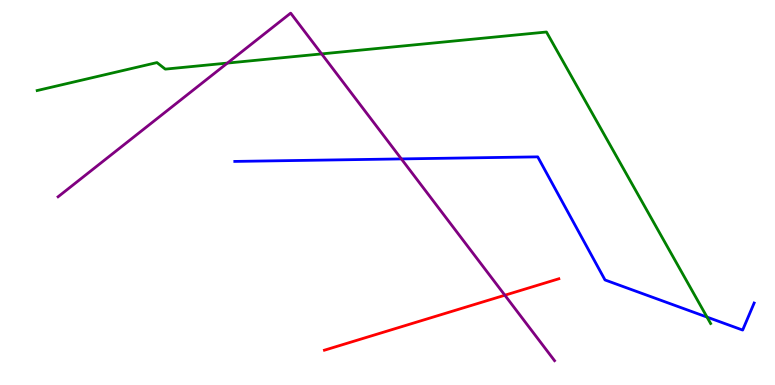[{'lines': ['blue', 'red'], 'intersections': []}, {'lines': ['green', 'red'], 'intersections': []}, {'lines': ['purple', 'red'], 'intersections': [{'x': 6.51, 'y': 2.33}]}, {'lines': ['blue', 'green'], 'intersections': [{'x': 9.12, 'y': 1.76}]}, {'lines': ['blue', 'purple'], 'intersections': [{'x': 5.18, 'y': 5.87}]}, {'lines': ['green', 'purple'], 'intersections': [{'x': 2.93, 'y': 8.36}, {'x': 4.15, 'y': 8.6}]}]